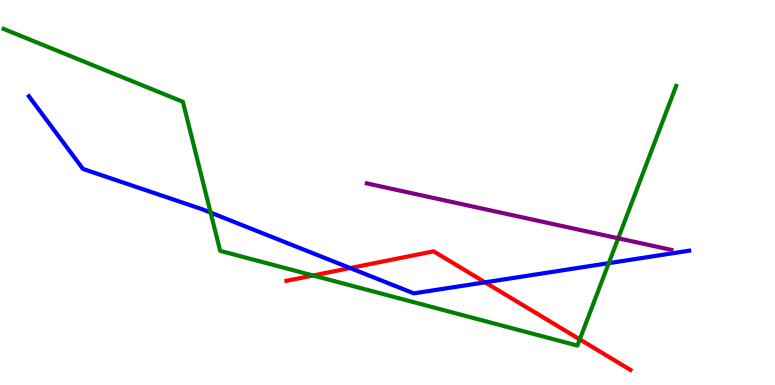[{'lines': ['blue', 'red'], 'intersections': [{'x': 4.52, 'y': 3.04}, {'x': 6.26, 'y': 2.67}]}, {'lines': ['green', 'red'], 'intersections': [{'x': 4.04, 'y': 2.84}, {'x': 7.48, 'y': 1.18}]}, {'lines': ['purple', 'red'], 'intersections': []}, {'lines': ['blue', 'green'], 'intersections': [{'x': 2.72, 'y': 4.48}, {'x': 7.85, 'y': 3.16}]}, {'lines': ['blue', 'purple'], 'intersections': []}, {'lines': ['green', 'purple'], 'intersections': [{'x': 7.98, 'y': 3.81}]}]